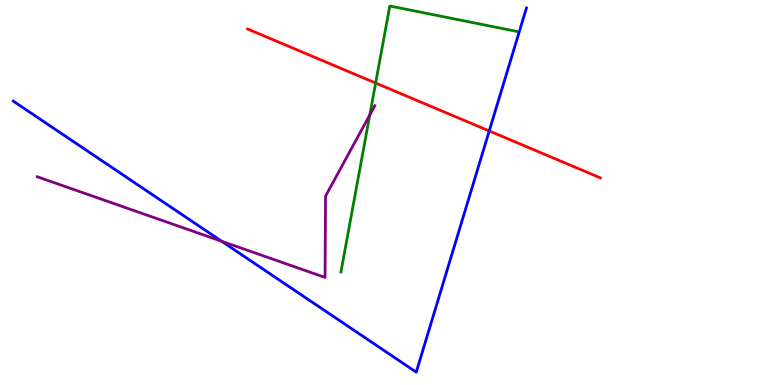[{'lines': ['blue', 'red'], 'intersections': [{'x': 6.31, 'y': 6.6}]}, {'lines': ['green', 'red'], 'intersections': [{'x': 4.85, 'y': 7.84}]}, {'lines': ['purple', 'red'], 'intersections': []}, {'lines': ['blue', 'green'], 'intersections': []}, {'lines': ['blue', 'purple'], 'intersections': [{'x': 2.86, 'y': 3.73}]}, {'lines': ['green', 'purple'], 'intersections': [{'x': 4.77, 'y': 7.01}]}]